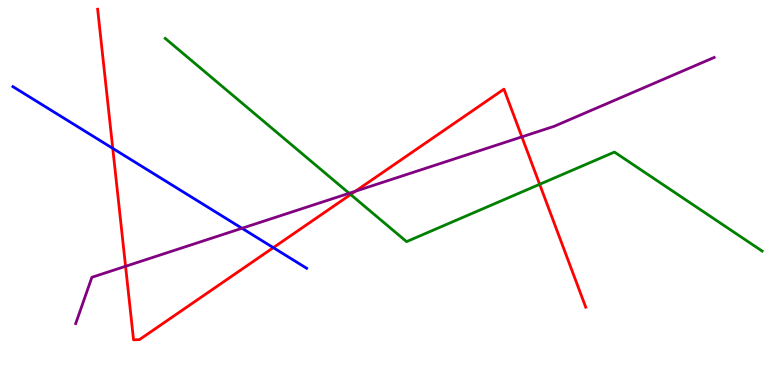[{'lines': ['blue', 'red'], 'intersections': [{'x': 1.45, 'y': 6.15}, {'x': 3.53, 'y': 3.57}]}, {'lines': ['green', 'red'], 'intersections': [{'x': 4.52, 'y': 4.95}, {'x': 6.96, 'y': 5.21}]}, {'lines': ['purple', 'red'], 'intersections': [{'x': 1.62, 'y': 3.08}, {'x': 4.59, 'y': 5.03}, {'x': 6.73, 'y': 6.45}]}, {'lines': ['blue', 'green'], 'intersections': []}, {'lines': ['blue', 'purple'], 'intersections': [{'x': 3.12, 'y': 4.07}]}, {'lines': ['green', 'purple'], 'intersections': [{'x': 4.5, 'y': 4.98}]}]